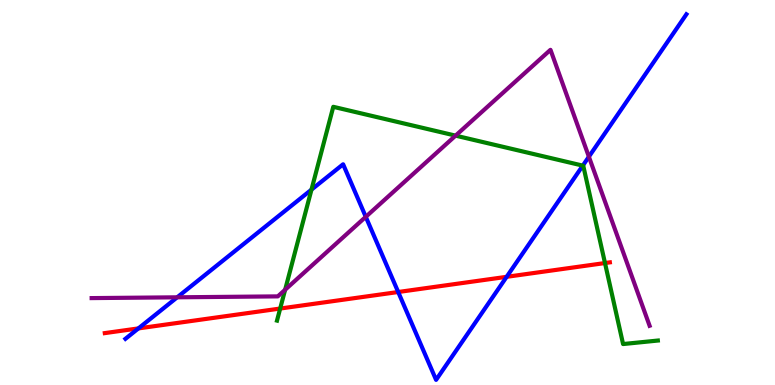[{'lines': ['blue', 'red'], 'intersections': [{'x': 1.79, 'y': 1.47}, {'x': 5.14, 'y': 2.42}, {'x': 6.54, 'y': 2.81}]}, {'lines': ['green', 'red'], 'intersections': [{'x': 3.62, 'y': 1.99}, {'x': 7.81, 'y': 3.17}]}, {'lines': ['purple', 'red'], 'intersections': []}, {'lines': ['blue', 'green'], 'intersections': [{'x': 4.02, 'y': 5.07}, {'x': 7.52, 'y': 5.7}]}, {'lines': ['blue', 'purple'], 'intersections': [{'x': 2.29, 'y': 2.28}, {'x': 4.72, 'y': 4.37}, {'x': 7.6, 'y': 5.93}]}, {'lines': ['green', 'purple'], 'intersections': [{'x': 3.68, 'y': 2.47}, {'x': 5.88, 'y': 6.48}]}]